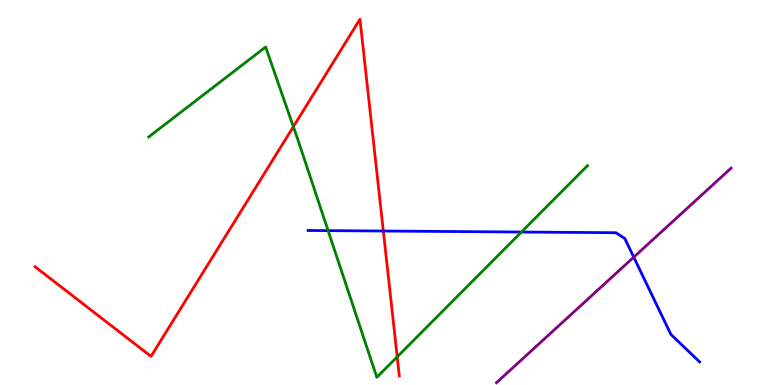[{'lines': ['blue', 'red'], 'intersections': [{'x': 4.95, 'y': 4.0}]}, {'lines': ['green', 'red'], 'intersections': [{'x': 3.79, 'y': 6.71}, {'x': 5.13, 'y': 0.732}]}, {'lines': ['purple', 'red'], 'intersections': []}, {'lines': ['blue', 'green'], 'intersections': [{'x': 4.23, 'y': 4.01}, {'x': 6.73, 'y': 3.97}]}, {'lines': ['blue', 'purple'], 'intersections': [{'x': 8.18, 'y': 3.32}]}, {'lines': ['green', 'purple'], 'intersections': []}]